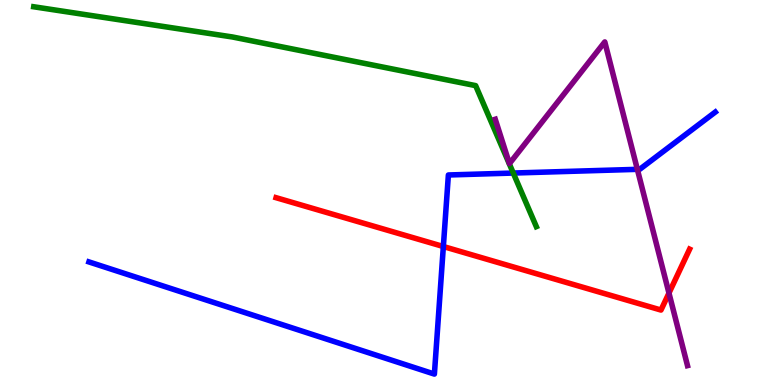[{'lines': ['blue', 'red'], 'intersections': [{'x': 5.72, 'y': 3.6}]}, {'lines': ['green', 'red'], 'intersections': []}, {'lines': ['purple', 'red'], 'intersections': [{'x': 8.63, 'y': 2.39}]}, {'lines': ['blue', 'green'], 'intersections': [{'x': 6.62, 'y': 5.51}]}, {'lines': ['blue', 'purple'], 'intersections': [{'x': 8.22, 'y': 5.6}]}, {'lines': ['green', 'purple'], 'intersections': []}]